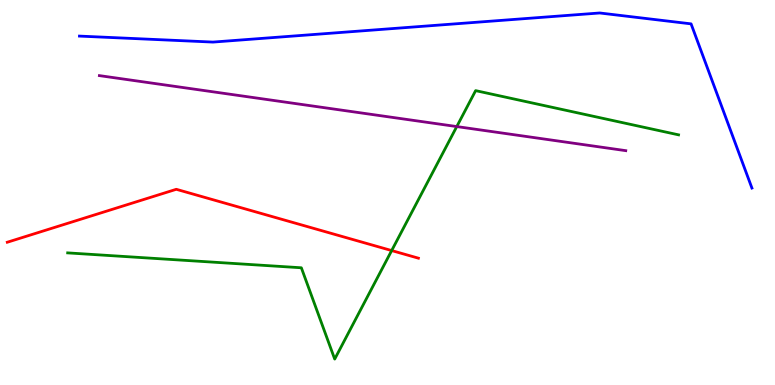[{'lines': ['blue', 'red'], 'intersections': []}, {'lines': ['green', 'red'], 'intersections': [{'x': 5.05, 'y': 3.49}]}, {'lines': ['purple', 'red'], 'intersections': []}, {'lines': ['blue', 'green'], 'intersections': []}, {'lines': ['blue', 'purple'], 'intersections': []}, {'lines': ['green', 'purple'], 'intersections': [{'x': 5.89, 'y': 6.71}]}]